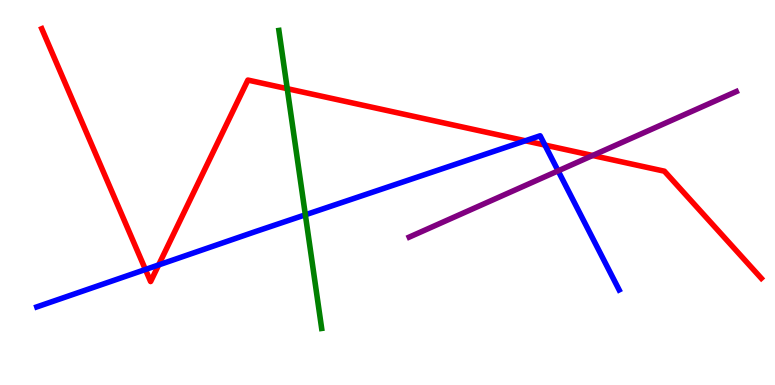[{'lines': ['blue', 'red'], 'intersections': [{'x': 1.88, 'y': 3.0}, {'x': 2.05, 'y': 3.12}, {'x': 6.78, 'y': 6.34}, {'x': 7.03, 'y': 6.23}]}, {'lines': ['green', 'red'], 'intersections': [{'x': 3.71, 'y': 7.7}]}, {'lines': ['purple', 'red'], 'intersections': [{'x': 7.65, 'y': 5.96}]}, {'lines': ['blue', 'green'], 'intersections': [{'x': 3.94, 'y': 4.42}]}, {'lines': ['blue', 'purple'], 'intersections': [{'x': 7.2, 'y': 5.56}]}, {'lines': ['green', 'purple'], 'intersections': []}]